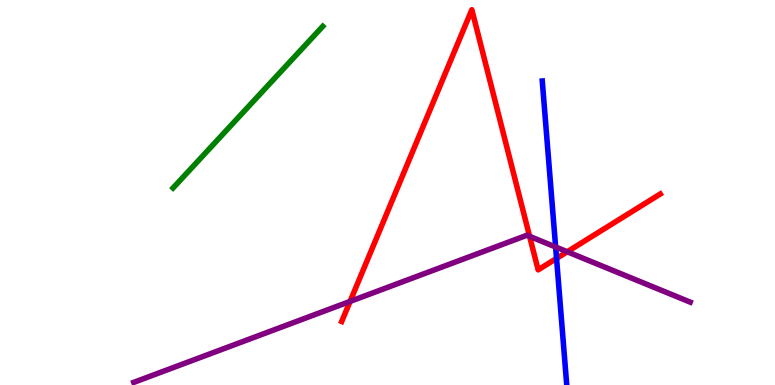[{'lines': ['blue', 'red'], 'intersections': [{'x': 7.18, 'y': 3.29}]}, {'lines': ['green', 'red'], 'intersections': []}, {'lines': ['purple', 'red'], 'intersections': [{'x': 4.52, 'y': 2.17}, {'x': 6.83, 'y': 3.86}, {'x': 7.32, 'y': 3.46}]}, {'lines': ['blue', 'green'], 'intersections': []}, {'lines': ['blue', 'purple'], 'intersections': [{'x': 7.17, 'y': 3.58}]}, {'lines': ['green', 'purple'], 'intersections': []}]